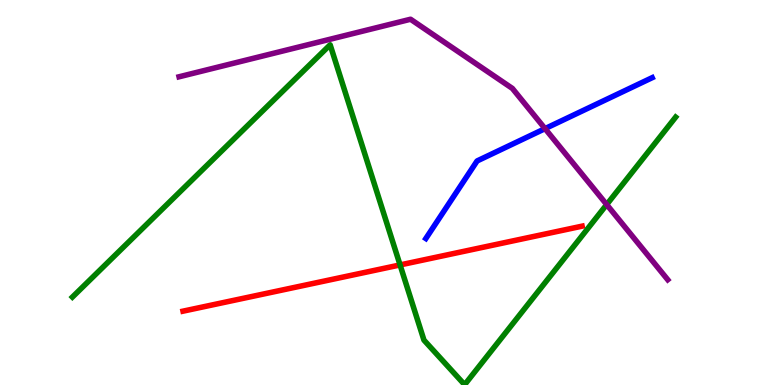[{'lines': ['blue', 'red'], 'intersections': []}, {'lines': ['green', 'red'], 'intersections': [{'x': 5.16, 'y': 3.12}]}, {'lines': ['purple', 'red'], 'intersections': []}, {'lines': ['blue', 'green'], 'intersections': []}, {'lines': ['blue', 'purple'], 'intersections': [{'x': 7.03, 'y': 6.66}]}, {'lines': ['green', 'purple'], 'intersections': [{'x': 7.83, 'y': 4.69}]}]